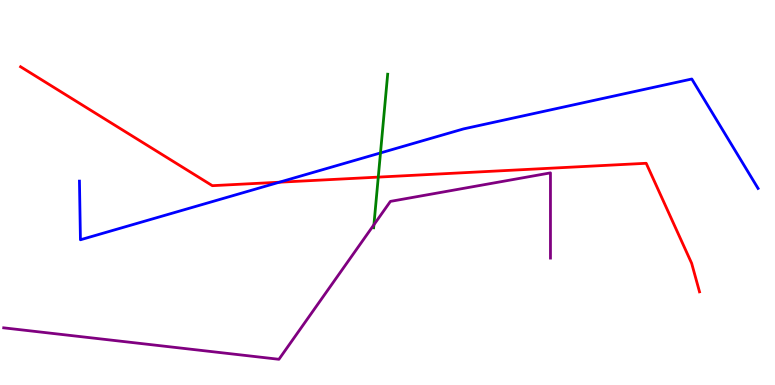[{'lines': ['blue', 'red'], 'intersections': [{'x': 3.6, 'y': 5.27}]}, {'lines': ['green', 'red'], 'intersections': [{'x': 4.88, 'y': 5.4}]}, {'lines': ['purple', 'red'], 'intersections': []}, {'lines': ['blue', 'green'], 'intersections': [{'x': 4.91, 'y': 6.03}]}, {'lines': ['blue', 'purple'], 'intersections': []}, {'lines': ['green', 'purple'], 'intersections': [{'x': 4.82, 'y': 4.16}]}]